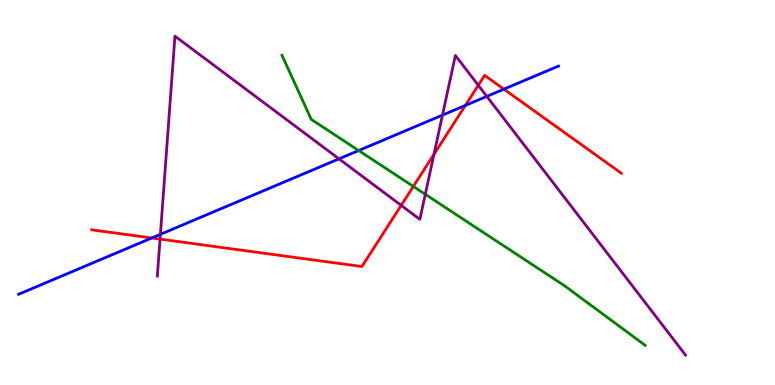[{'lines': ['blue', 'red'], 'intersections': [{'x': 1.96, 'y': 3.82}, {'x': 6.0, 'y': 7.26}, {'x': 6.5, 'y': 7.68}]}, {'lines': ['green', 'red'], 'intersections': [{'x': 5.33, 'y': 5.16}]}, {'lines': ['purple', 'red'], 'intersections': [{'x': 2.07, 'y': 3.79}, {'x': 5.18, 'y': 4.67}, {'x': 5.6, 'y': 5.99}, {'x': 6.17, 'y': 7.78}]}, {'lines': ['blue', 'green'], 'intersections': [{'x': 4.63, 'y': 6.09}]}, {'lines': ['blue', 'purple'], 'intersections': [{'x': 2.07, 'y': 3.91}, {'x': 4.37, 'y': 5.87}, {'x': 5.71, 'y': 7.01}, {'x': 6.28, 'y': 7.5}]}, {'lines': ['green', 'purple'], 'intersections': [{'x': 5.49, 'y': 4.95}]}]